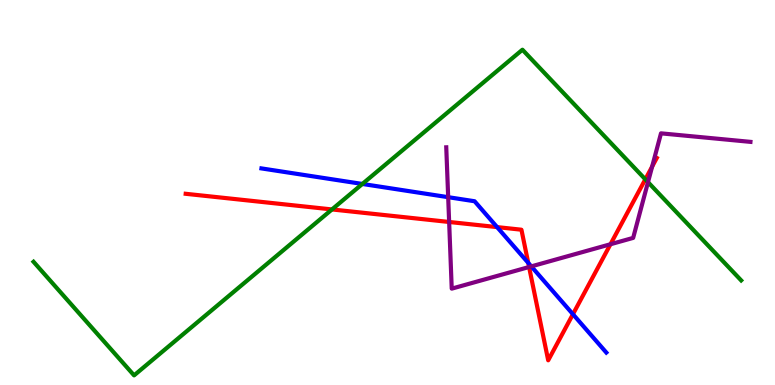[{'lines': ['blue', 'red'], 'intersections': [{'x': 6.41, 'y': 4.1}, {'x': 6.82, 'y': 3.17}, {'x': 7.39, 'y': 1.84}]}, {'lines': ['green', 'red'], 'intersections': [{'x': 4.28, 'y': 4.56}, {'x': 8.33, 'y': 5.34}]}, {'lines': ['purple', 'red'], 'intersections': [{'x': 5.8, 'y': 4.23}, {'x': 6.83, 'y': 3.06}, {'x': 7.88, 'y': 3.66}, {'x': 8.41, 'y': 5.67}]}, {'lines': ['blue', 'green'], 'intersections': [{'x': 4.68, 'y': 5.22}]}, {'lines': ['blue', 'purple'], 'intersections': [{'x': 5.78, 'y': 4.88}, {'x': 6.86, 'y': 3.08}]}, {'lines': ['green', 'purple'], 'intersections': [{'x': 8.36, 'y': 5.27}]}]